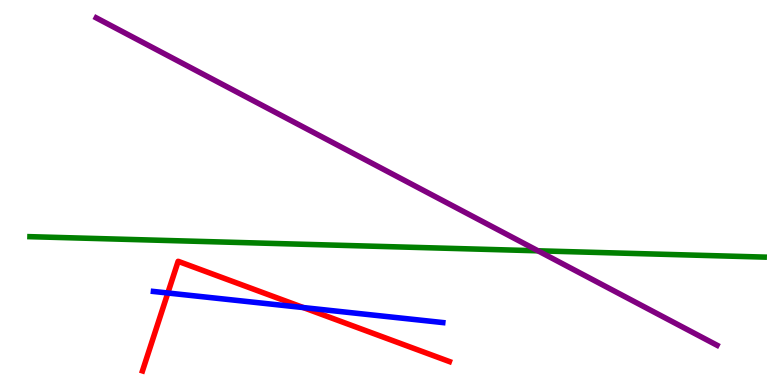[{'lines': ['blue', 'red'], 'intersections': [{'x': 2.17, 'y': 2.39}, {'x': 3.91, 'y': 2.01}]}, {'lines': ['green', 'red'], 'intersections': []}, {'lines': ['purple', 'red'], 'intersections': []}, {'lines': ['blue', 'green'], 'intersections': []}, {'lines': ['blue', 'purple'], 'intersections': []}, {'lines': ['green', 'purple'], 'intersections': [{'x': 6.94, 'y': 3.49}]}]